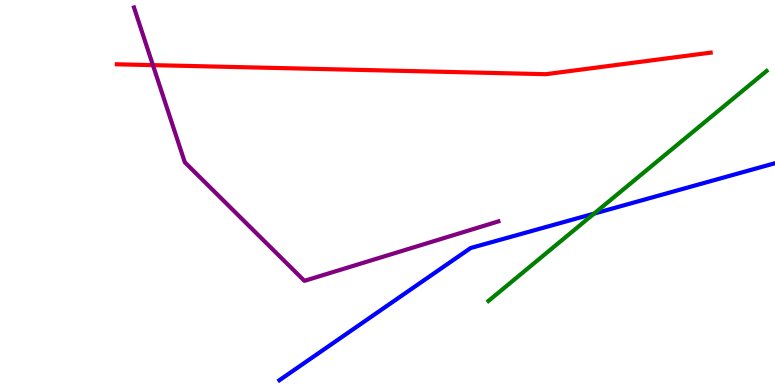[{'lines': ['blue', 'red'], 'intersections': []}, {'lines': ['green', 'red'], 'intersections': []}, {'lines': ['purple', 'red'], 'intersections': [{'x': 1.97, 'y': 8.31}]}, {'lines': ['blue', 'green'], 'intersections': [{'x': 7.67, 'y': 4.45}]}, {'lines': ['blue', 'purple'], 'intersections': []}, {'lines': ['green', 'purple'], 'intersections': []}]